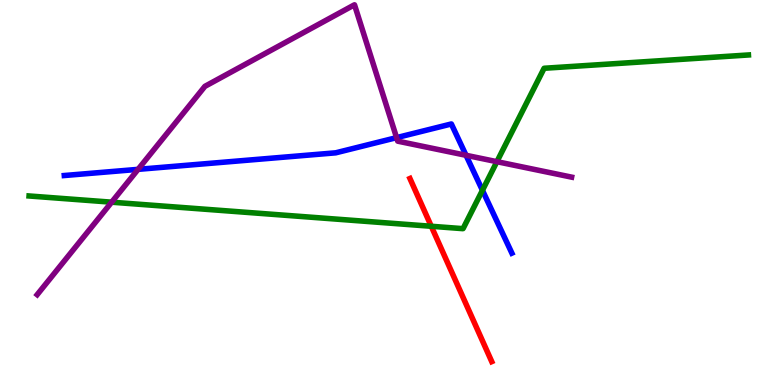[{'lines': ['blue', 'red'], 'intersections': []}, {'lines': ['green', 'red'], 'intersections': [{'x': 5.56, 'y': 4.12}]}, {'lines': ['purple', 'red'], 'intersections': []}, {'lines': ['blue', 'green'], 'intersections': [{'x': 6.22, 'y': 5.06}]}, {'lines': ['blue', 'purple'], 'intersections': [{'x': 1.78, 'y': 5.6}, {'x': 5.12, 'y': 6.43}, {'x': 6.01, 'y': 5.97}]}, {'lines': ['green', 'purple'], 'intersections': [{'x': 1.44, 'y': 4.75}, {'x': 6.41, 'y': 5.8}]}]